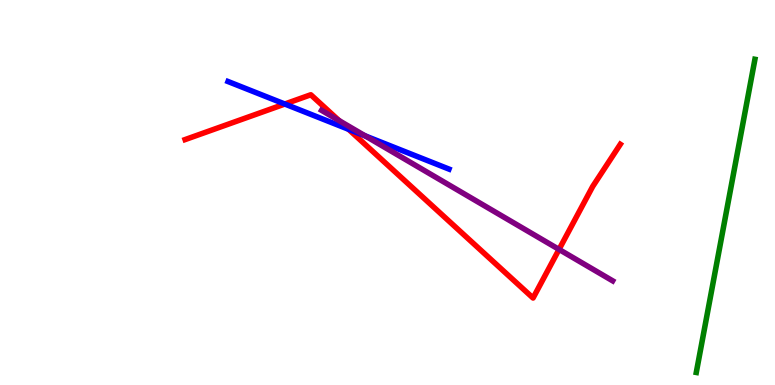[{'lines': ['blue', 'red'], 'intersections': [{'x': 3.67, 'y': 7.3}, {'x': 4.5, 'y': 6.64}]}, {'lines': ['green', 'red'], 'intersections': []}, {'lines': ['purple', 'red'], 'intersections': [{'x': 4.37, 'y': 6.87}, {'x': 7.21, 'y': 3.52}]}, {'lines': ['blue', 'green'], 'intersections': []}, {'lines': ['blue', 'purple'], 'intersections': [{'x': 4.71, 'y': 6.47}]}, {'lines': ['green', 'purple'], 'intersections': []}]